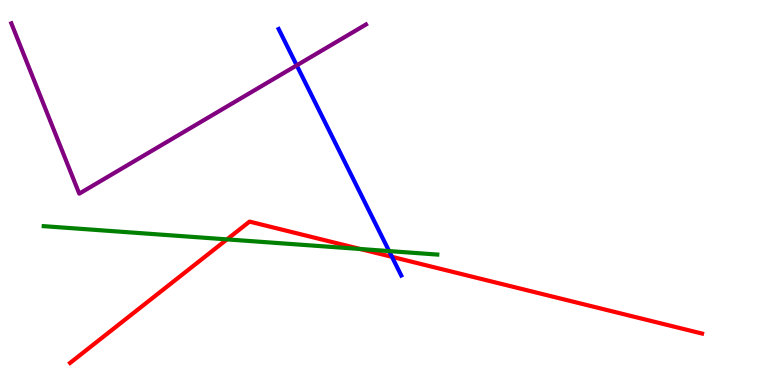[{'lines': ['blue', 'red'], 'intersections': [{'x': 5.06, 'y': 3.33}]}, {'lines': ['green', 'red'], 'intersections': [{'x': 2.93, 'y': 3.78}, {'x': 4.65, 'y': 3.53}]}, {'lines': ['purple', 'red'], 'intersections': []}, {'lines': ['blue', 'green'], 'intersections': [{'x': 5.02, 'y': 3.48}]}, {'lines': ['blue', 'purple'], 'intersections': [{'x': 3.83, 'y': 8.3}]}, {'lines': ['green', 'purple'], 'intersections': []}]